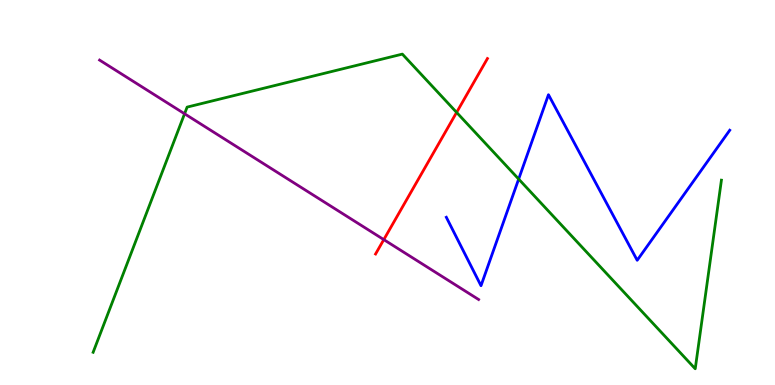[{'lines': ['blue', 'red'], 'intersections': []}, {'lines': ['green', 'red'], 'intersections': [{'x': 5.89, 'y': 7.08}]}, {'lines': ['purple', 'red'], 'intersections': [{'x': 4.95, 'y': 3.78}]}, {'lines': ['blue', 'green'], 'intersections': [{'x': 6.69, 'y': 5.35}]}, {'lines': ['blue', 'purple'], 'intersections': []}, {'lines': ['green', 'purple'], 'intersections': [{'x': 2.38, 'y': 7.04}]}]